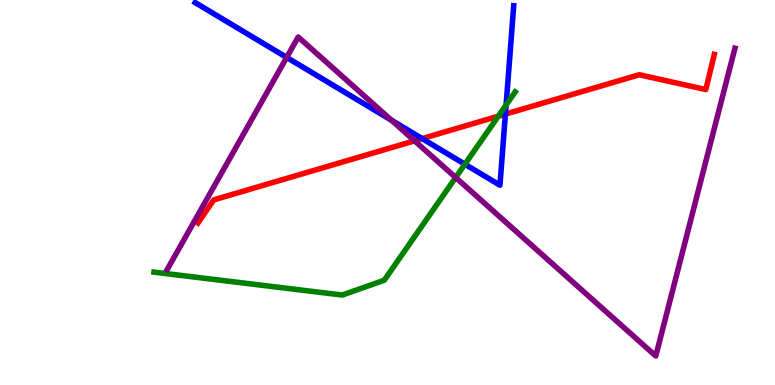[{'lines': ['blue', 'red'], 'intersections': [{'x': 5.45, 'y': 6.4}, {'x': 6.52, 'y': 7.04}]}, {'lines': ['green', 'red'], 'intersections': [{'x': 6.43, 'y': 6.98}]}, {'lines': ['purple', 'red'], 'intersections': [{'x': 5.35, 'y': 6.34}]}, {'lines': ['blue', 'green'], 'intersections': [{'x': 6.0, 'y': 5.73}, {'x': 6.53, 'y': 7.27}]}, {'lines': ['blue', 'purple'], 'intersections': [{'x': 3.7, 'y': 8.51}, {'x': 5.05, 'y': 6.88}]}, {'lines': ['green', 'purple'], 'intersections': [{'x': 5.88, 'y': 5.39}]}]